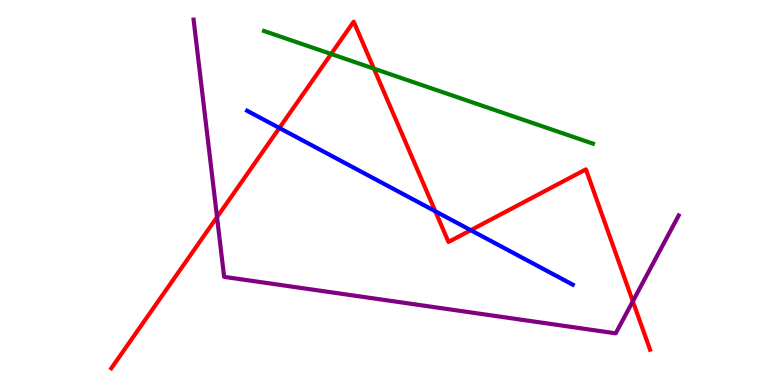[{'lines': ['blue', 'red'], 'intersections': [{'x': 3.6, 'y': 6.68}, {'x': 5.62, 'y': 4.51}, {'x': 6.07, 'y': 4.02}]}, {'lines': ['green', 'red'], 'intersections': [{'x': 4.27, 'y': 8.6}, {'x': 4.82, 'y': 8.22}]}, {'lines': ['purple', 'red'], 'intersections': [{'x': 2.8, 'y': 4.36}, {'x': 8.17, 'y': 2.17}]}, {'lines': ['blue', 'green'], 'intersections': []}, {'lines': ['blue', 'purple'], 'intersections': []}, {'lines': ['green', 'purple'], 'intersections': []}]